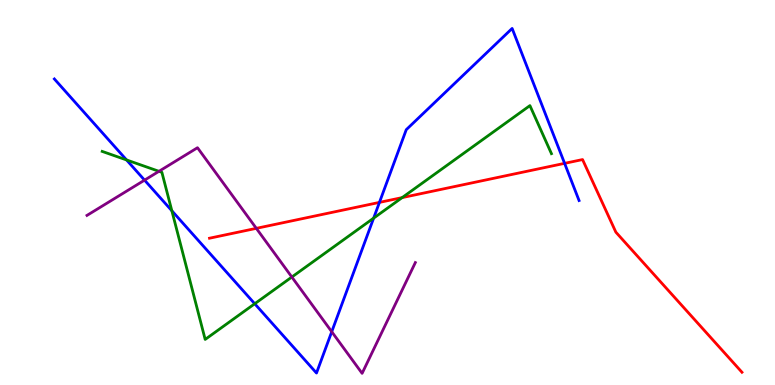[{'lines': ['blue', 'red'], 'intersections': [{'x': 4.9, 'y': 4.74}, {'x': 7.29, 'y': 5.76}]}, {'lines': ['green', 'red'], 'intersections': [{'x': 5.19, 'y': 4.87}]}, {'lines': ['purple', 'red'], 'intersections': [{'x': 3.31, 'y': 4.07}]}, {'lines': ['blue', 'green'], 'intersections': [{'x': 1.63, 'y': 5.85}, {'x': 2.22, 'y': 4.53}, {'x': 3.29, 'y': 2.11}, {'x': 4.82, 'y': 4.33}]}, {'lines': ['blue', 'purple'], 'intersections': [{'x': 1.87, 'y': 5.32}, {'x': 4.28, 'y': 1.38}]}, {'lines': ['green', 'purple'], 'intersections': [{'x': 2.05, 'y': 5.55}, {'x': 3.77, 'y': 2.8}]}]